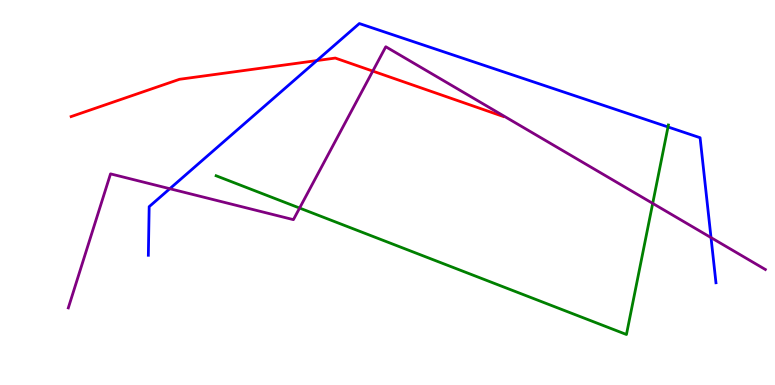[{'lines': ['blue', 'red'], 'intersections': [{'x': 4.09, 'y': 8.43}]}, {'lines': ['green', 'red'], 'intersections': []}, {'lines': ['purple', 'red'], 'intersections': [{'x': 4.81, 'y': 8.15}]}, {'lines': ['blue', 'green'], 'intersections': [{'x': 8.62, 'y': 6.7}]}, {'lines': ['blue', 'purple'], 'intersections': [{'x': 2.19, 'y': 5.1}, {'x': 9.17, 'y': 3.83}]}, {'lines': ['green', 'purple'], 'intersections': [{'x': 3.87, 'y': 4.6}, {'x': 8.42, 'y': 4.72}]}]